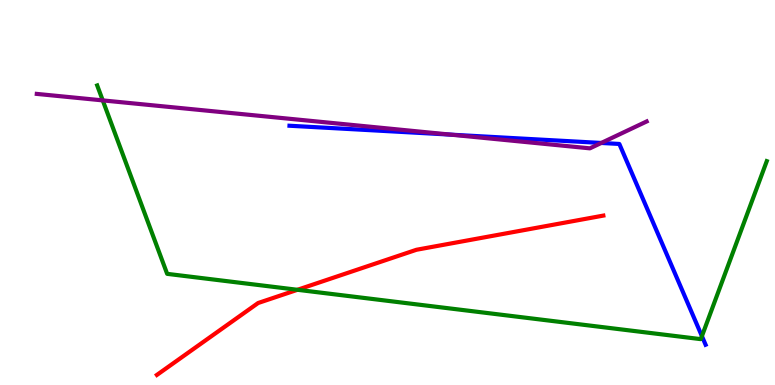[{'lines': ['blue', 'red'], 'intersections': []}, {'lines': ['green', 'red'], 'intersections': [{'x': 3.84, 'y': 2.47}]}, {'lines': ['purple', 'red'], 'intersections': []}, {'lines': ['blue', 'green'], 'intersections': [{'x': 9.06, 'y': 1.27}]}, {'lines': ['blue', 'purple'], 'intersections': [{'x': 5.81, 'y': 6.5}, {'x': 7.76, 'y': 6.29}]}, {'lines': ['green', 'purple'], 'intersections': [{'x': 1.33, 'y': 7.39}]}]